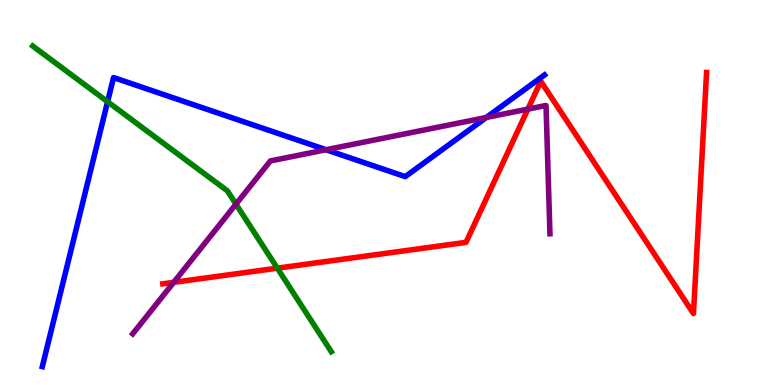[{'lines': ['blue', 'red'], 'intersections': []}, {'lines': ['green', 'red'], 'intersections': [{'x': 3.58, 'y': 3.03}]}, {'lines': ['purple', 'red'], 'intersections': [{'x': 2.24, 'y': 2.67}, {'x': 6.81, 'y': 7.17}]}, {'lines': ['blue', 'green'], 'intersections': [{'x': 1.39, 'y': 7.36}]}, {'lines': ['blue', 'purple'], 'intersections': [{'x': 4.21, 'y': 6.11}, {'x': 6.27, 'y': 6.95}]}, {'lines': ['green', 'purple'], 'intersections': [{'x': 3.04, 'y': 4.7}]}]